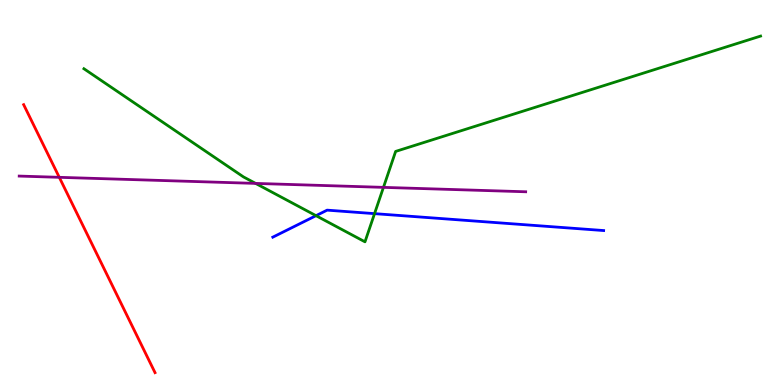[{'lines': ['blue', 'red'], 'intersections': []}, {'lines': ['green', 'red'], 'intersections': []}, {'lines': ['purple', 'red'], 'intersections': [{'x': 0.765, 'y': 5.39}]}, {'lines': ['blue', 'green'], 'intersections': [{'x': 4.08, 'y': 4.4}, {'x': 4.83, 'y': 4.45}]}, {'lines': ['blue', 'purple'], 'intersections': []}, {'lines': ['green', 'purple'], 'intersections': [{'x': 3.3, 'y': 5.24}, {'x': 4.95, 'y': 5.13}]}]